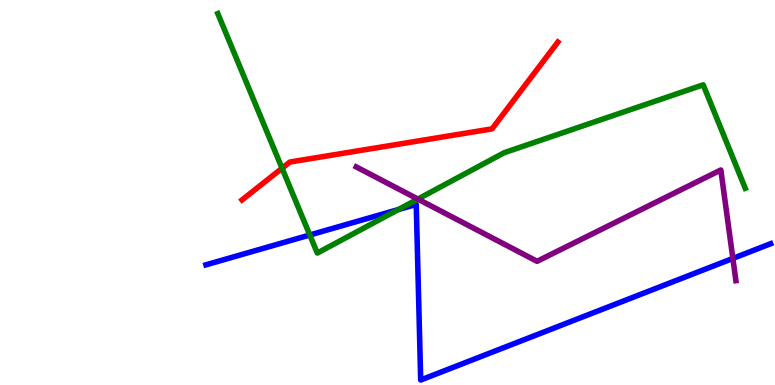[{'lines': ['blue', 'red'], 'intersections': []}, {'lines': ['green', 'red'], 'intersections': [{'x': 3.64, 'y': 5.63}]}, {'lines': ['purple', 'red'], 'intersections': []}, {'lines': ['blue', 'green'], 'intersections': [{'x': 4.0, 'y': 3.9}, {'x': 5.14, 'y': 4.56}]}, {'lines': ['blue', 'purple'], 'intersections': [{'x': 9.46, 'y': 3.29}]}, {'lines': ['green', 'purple'], 'intersections': [{'x': 5.39, 'y': 4.83}]}]